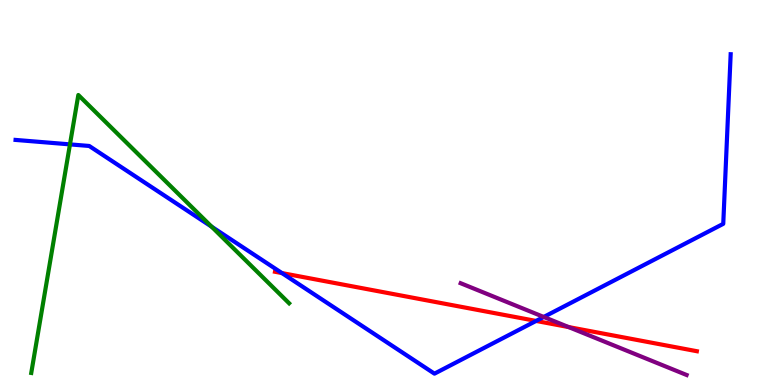[{'lines': ['blue', 'red'], 'intersections': [{'x': 3.64, 'y': 2.91}, {'x': 6.92, 'y': 1.66}]}, {'lines': ['green', 'red'], 'intersections': []}, {'lines': ['purple', 'red'], 'intersections': [{'x': 7.34, 'y': 1.5}]}, {'lines': ['blue', 'green'], 'intersections': [{'x': 0.903, 'y': 6.25}, {'x': 2.73, 'y': 4.11}]}, {'lines': ['blue', 'purple'], 'intersections': [{'x': 7.02, 'y': 1.77}]}, {'lines': ['green', 'purple'], 'intersections': []}]